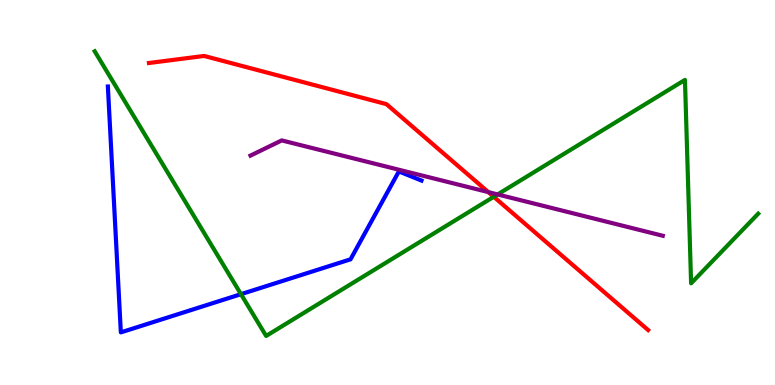[{'lines': ['blue', 'red'], 'intersections': []}, {'lines': ['green', 'red'], 'intersections': [{'x': 6.37, 'y': 4.89}]}, {'lines': ['purple', 'red'], 'intersections': [{'x': 6.3, 'y': 5.01}]}, {'lines': ['blue', 'green'], 'intersections': [{'x': 3.11, 'y': 2.36}]}, {'lines': ['blue', 'purple'], 'intersections': []}, {'lines': ['green', 'purple'], 'intersections': [{'x': 6.42, 'y': 4.95}]}]